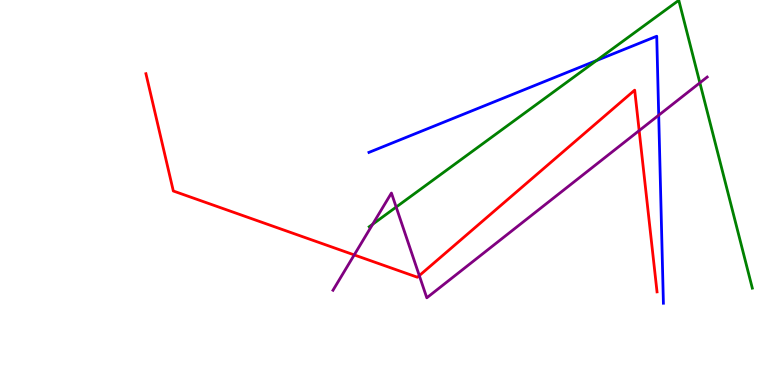[{'lines': ['blue', 'red'], 'intersections': []}, {'lines': ['green', 'red'], 'intersections': []}, {'lines': ['purple', 'red'], 'intersections': [{'x': 4.57, 'y': 3.38}, {'x': 5.41, 'y': 2.84}, {'x': 8.25, 'y': 6.61}]}, {'lines': ['blue', 'green'], 'intersections': [{'x': 7.7, 'y': 8.43}]}, {'lines': ['blue', 'purple'], 'intersections': [{'x': 8.5, 'y': 7.01}]}, {'lines': ['green', 'purple'], 'intersections': [{'x': 4.81, 'y': 4.18}, {'x': 5.11, 'y': 4.62}, {'x': 9.03, 'y': 7.85}]}]